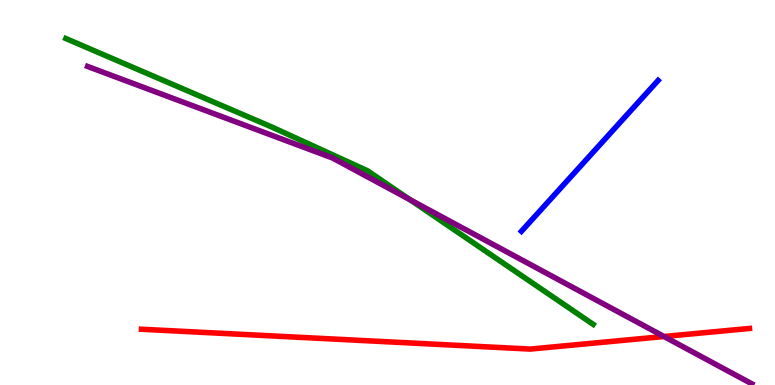[{'lines': ['blue', 'red'], 'intersections': []}, {'lines': ['green', 'red'], 'intersections': []}, {'lines': ['purple', 'red'], 'intersections': [{'x': 8.57, 'y': 1.26}]}, {'lines': ['blue', 'green'], 'intersections': []}, {'lines': ['blue', 'purple'], 'intersections': []}, {'lines': ['green', 'purple'], 'intersections': [{'x': 5.29, 'y': 4.81}]}]